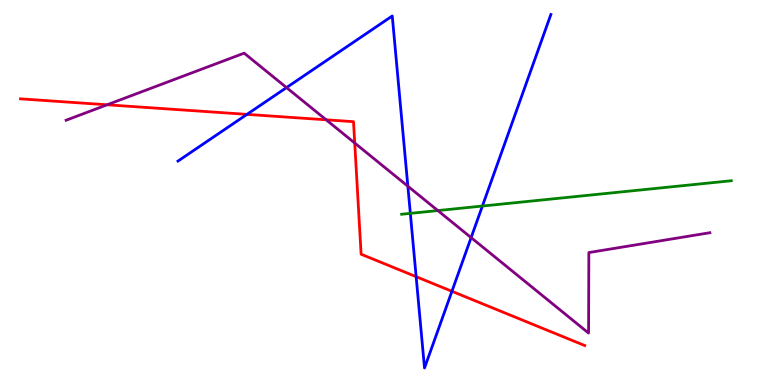[{'lines': ['blue', 'red'], 'intersections': [{'x': 3.19, 'y': 7.03}, {'x': 5.37, 'y': 2.81}, {'x': 5.83, 'y': 2.43}]}, {'lines': ['green', 'red'], 'intersections': []}, {'lines': ['purple', 'red'], 'intersections': [{'x': 1.38, 'y': 7.28}, {'x': 4.21, 'y': 6.89}, {'x': 4.58, 'y': 6.28}]}, {'lines': ['blue', 'green'], 'intersections': [{'x': 5.29, 'y': 4.46}, {'x': 6.22, 'y': 4.65}]}, {'lines': ['blue', 'purple'], 'intersections': [{'x': 3.7, 'y': 7.72}, {'x': 5.26, 'y': 5.16}, {'x': 6.08, 'y': 3.83}]}, {'lines': ['green', 'purple'], 'intersections': [{'x': 5.65, 'y': 4.53}]}]